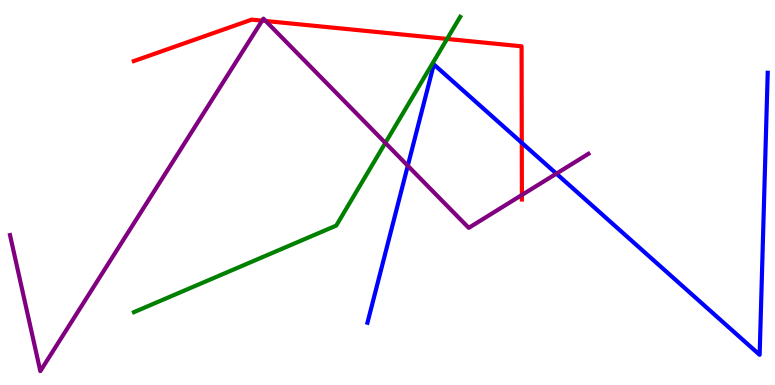[{'lines': ['blue', 'red'], 'intersections': [{'x': 6.73, 'y': 6.29}]}, {'lines': ['green', 'red'], 'intersections': [{'x': 5.77, 'y': 8.99}]}, {'lines': ['purple', 'red'], 'intersections': [{'x': 3.38, 'y': 9.46}, {'x': 3.43, 'y': 9.45}, {'x': 6.73, 'y': 4.94}]}, {'lines': ['blue', 'green'], 'intersections': []}, {'lines': ['blue', 'purple'], 'intersections': [{'x': 5.26, 'y': 5.69}, {'x': 7.18, 'y': 5.49}]}, {'lines': ['green', 'purple'], 'intersections': [{'x': 4.97, 'y': 6.29}]}]